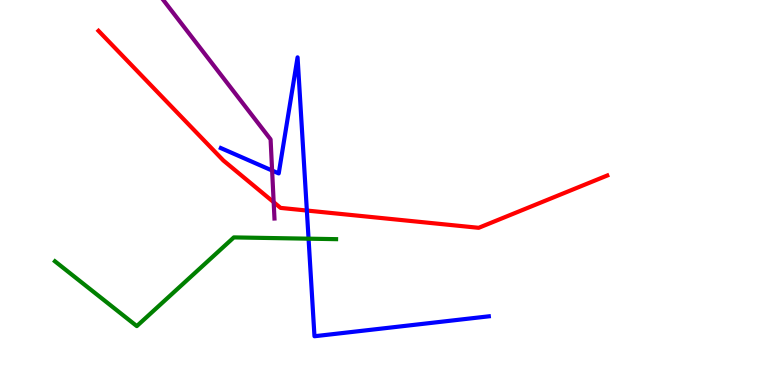[{'lines': ['blue', 'red'], 'intersections': [{'x': 3.96, 'y': 4.53}]}, {'lines': ['green', 'red'], 'intersections': []}, {'lines': ['purple', 'red'], 'intersections': [{'x': 3.53, 'y': 4.75}]}, {'lines': ['blue', 'green'], 'intersections': [{'x': 3.98, 'y': 3.8}]}, {'lines': ['blue', 'purple'], 'intersections': [{'x': 3.51, 'y': 5.57}]}, {'lines': ['green', 'purple'], 'intersections': []}]